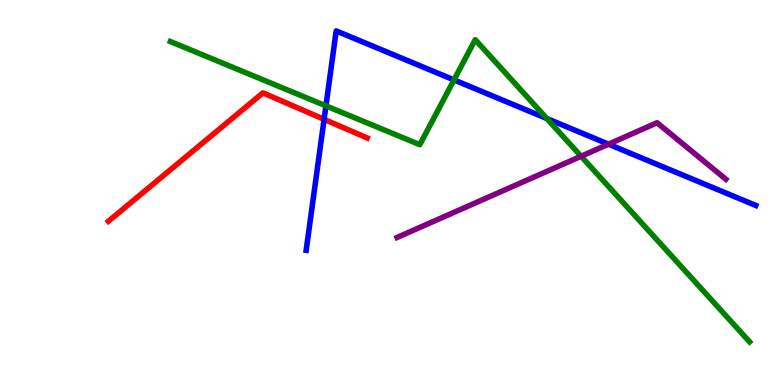[{'lines': ['blue', 'red'], 'intersections': [{'x': 4.18, 'y': 6.9}]}, {'lines': ['green', 'red'], 'intersections': []}, {'lines': ['purple', 'red'], 'intersections': []}, {'lines': ['blue', 'green'], 'intersections': [{'x': 4.21, 'y': 7.25}, {'x': 5.86, 'y': 7.92}, {'x': 7.06, 'y': 6.92}]}, {'lines': ['blue', 'purple'], 'intersections': [{'x': 7.85, 'y': 6.26}]}, {'lines': ['green', 'purple'], 'intersections': [{'x': 7.5, 'y': 5.94}]}]